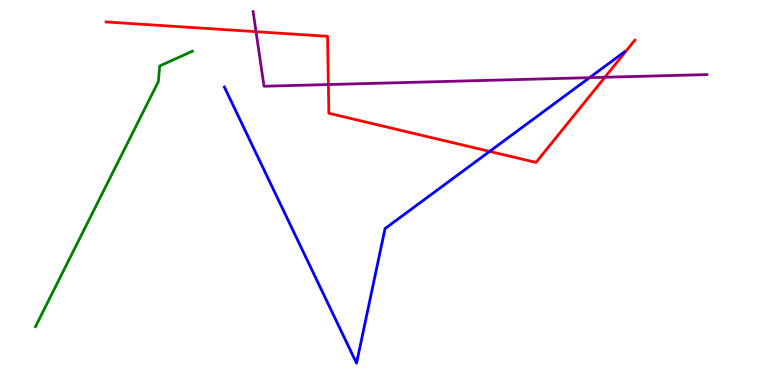[{'lines': ['blue', 'red'], 'intersections': [{'x': 6.32, 'y': 6.07}]}, {'lines': ['green', 'red'], 'intersections': []}, {'lines': ['purple', 'red'], 'intersections': [{'x': 3.3, 'y': 9.18}, {'x': 4.24, 'y': 7.8}, {'x': 7.8, 'y': 7.99}]}, {'lines': ['blue', 'green'], 'intersections': []}, {'lines': ['blue', 'purple'], 'intersections': [{'x': 7.61, 'y': 7.98}]}, {'lines': ['green', 'purple'], 'intersections': []}]